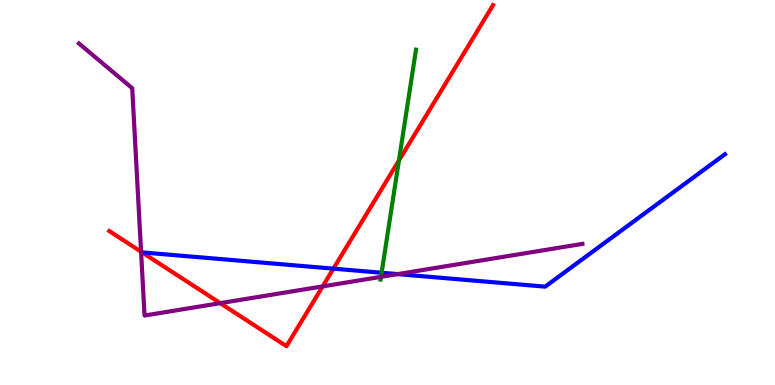[{'lines': ['blue', 'red'], 'intersections': [{'x': 1.83, 'y': 3.44}, {'x': 4.3, 'y': 3.02}]}, {'lines': ['green', 'red'], 'intersections': [{'x': 5.15, 'y': 5.83}]}, {'lines': ['purple', 'red'], 'intersections': [{'x': 1.82, 'y': 3.46}, {'x': 2.84, 'y': 2.13}, {'x': 4.16, 'y': 2.56}]}, {'lines': ['blue', 'green'], 'intersections': [{'x': 4.92, 'y': 2.92}]}, {'lines': ['blue', 'purple'], 'intersections': [{'x': 5.13, 'y': 2.88}]}, {'lines': ['green', 'purple'], 'intersections': [{'x': 4.92, 'y': 2.81}]}]